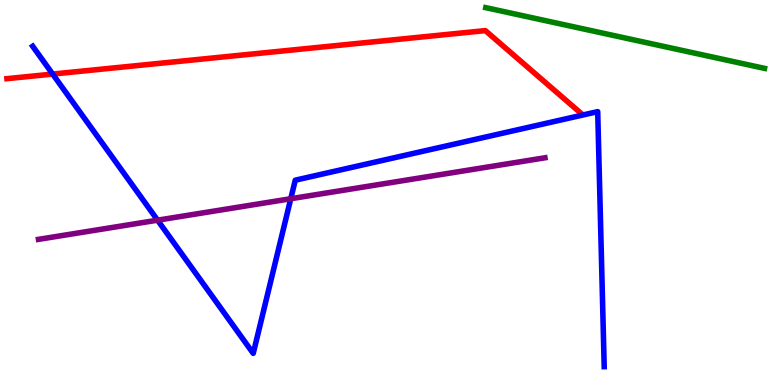[{'lines': ['blue', 'red'], 'intersections': [{'x': 0.68, 'y': 8.08}]}, {'lines': ['green', 'red'], 'intersections': []}, {'lines': ['purple', 'red'], 'intersections': []}, {'lines': ['blue', 'green'], 'intersections': []}, {'lines': ['blue', 'purple'], 'intersections': [{'x': 2.03, 'y': 4.28}, {'x': 3.75, 'y': 4.84}]}, {'lines': ['green', 'purple'], 'intersections': []}]